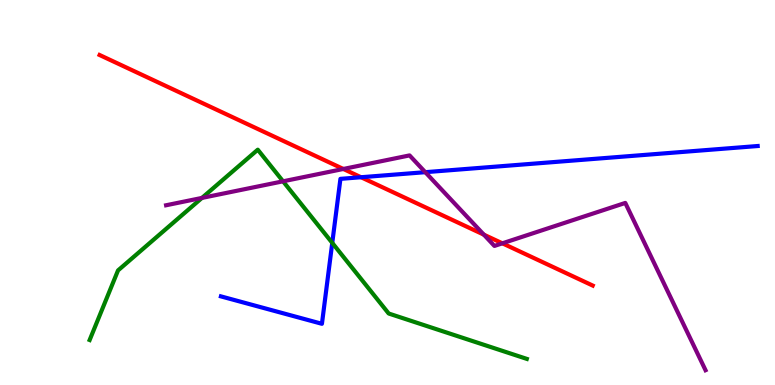[{'lines': ['blue', 'red'], 'intersections': [{'x': 4.66, 'y': 5.4}]}, {'lines': ['green', 'red'], 'intersections': []}, {'lines': ['purple', 'red'], 'intersections': [{'x': 4.43, 'y': 5.61}, {'x': 6.24, 'y': 3.9}, {'x': 6.48, 'y': 3.68}]}, {'lines': ['blue', 'green'], 'intersections': [{'x': 4.29, 'y': 3.69}]}, {'lines': ['blue', 'purple'], 'intersections': [{'x': 5.49, 'y': 5.53}]}, {'lines': ['green', 'purple'], 'intersections': [{'x': 2.61, 'y': 4.86}, {'x': 3.65, 'y': 5.29}]}]